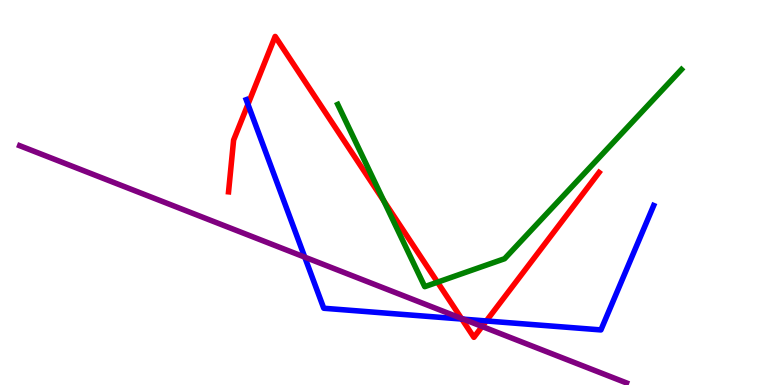[{'lines': ['blue', 'red'], 'intersections': [{'x': 3.2, 'y': 7.29}, {'x': 5.96, 'y': 1.71}, {'x': 6.28, 'y': 1.66}]}, {'lines': ['green', 'red'], 'intersections': [{'x': 4.95, 'y': 4.78}, {'x': 5.65, 'y': 2.67}]}, {'lines': ['purple', 'red'], 'intersections': [{'x': 5.95, 'y': 1.73}, {'x': 6.22, 'y': 1.52}]}, {'lines': ['blue', 'green'], 'intersections': []}, {'lines': ['blue', 'purple'], 'intersections': [{'x': 3.93, 'y': 3.32}, {'x': 5.98, 'y': 1.71}]}, {'lines': ['green', 'purple'], 'intersections': []}]